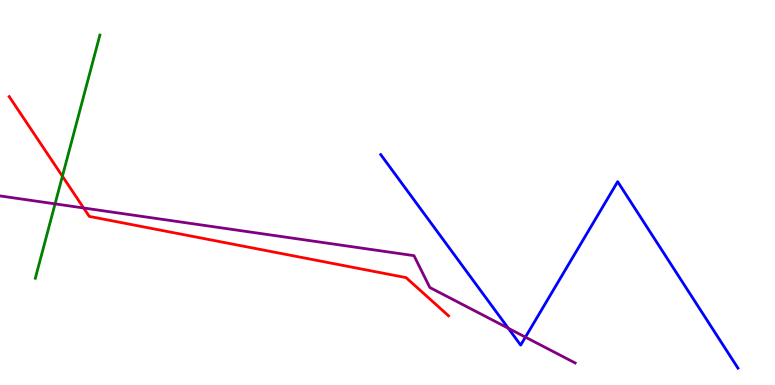[{'lines': ['blue', 'red'], 'intersections': []}, {'lines': ['green', 'red'], 'intersections': [{'x': 0.805, 'y': 5.42}]}, {'lines': ['purple', 'red'], 'intersections': [{'x': 1.08, 'y': 4.6}]}, {'lines': ['blue', 'green'], 'intersections': []}, {'lines': ['blue', 'purple'], 'intersections': [{'x': 6.56, 'y': 1.47}, {'x': 6.78, 'y': 1.24}]}, {'lines': ['green', 'purple'], 'intersections': [{'x': 0.711, 'y': 4.7}]}]